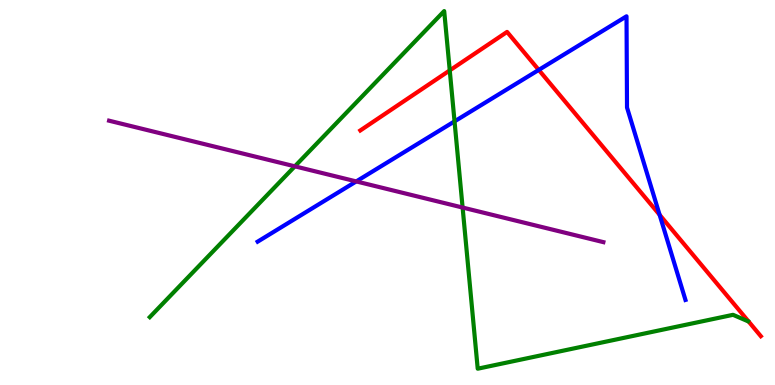[{'lines': ['blue', 'red'], 'intersections': [{'x': 6.95, 'y': 8.18}, {'x': 8.51, 'y': 4.42}]}, {'lines': ['green', 'red'], 'intersections': [{'x': 5.8, 'y': 8.17}]}, {'lines': ['purple', 'red'], 'intersections': []}, {'lines': ['blue', 'green'], 'intersections': [{'x': 5.86, 'y': 6.85}]}, {'lines': ['blue', 'purple'], 'intersections': [{'x': 4.6, 'y': 5.29}]}, {'lines': ['green', 'purple'], 'intersections': [{'x': 3.8, 'y': 5.68}, {'x': 5.97, 'y': 4.61}]}]